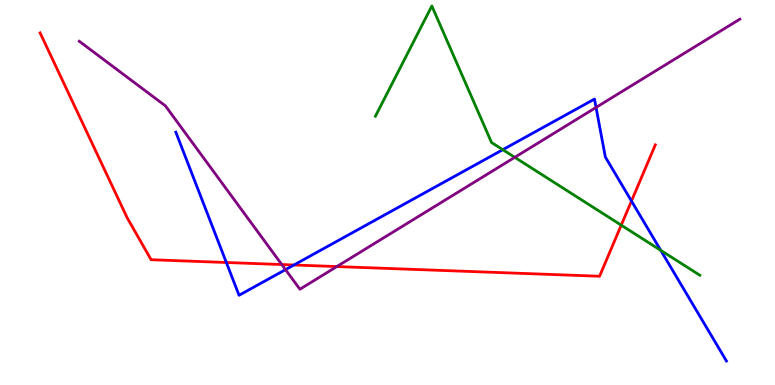[{'lines': ['blue', 'red'], 'intersections': [{'x': 2.92, 'y': 3.18}, {'x': 3.79, 'y': 3.12}, {'x': 8.15, 'y': 4.78}]}, {'lines': ['green', 'red'], 'intersections': [{'x': 8.02, 'y': 4.15}]}, {'lines': ['purple', 'red'], 'intersections': [{'x': 3.64, 'y': 3.13}, {'x': 4.35, 'y': 3.08}]}, {'lines': ['blue', 'green'], 'intersections': [{'x': 6.49, 'y': 6.11}, {'x': 8.53, 'y': 3.5}]}, {'lines': ['blue', 'purple'], 'intersections': [{'x': 3.68, 'y': 3.0}, {'x': 7.69, 'y': 7.21}]}, {'lines': ['green', 'purple'], 'intersections': [{'x': 6.64, 'y': 5.91}]}]